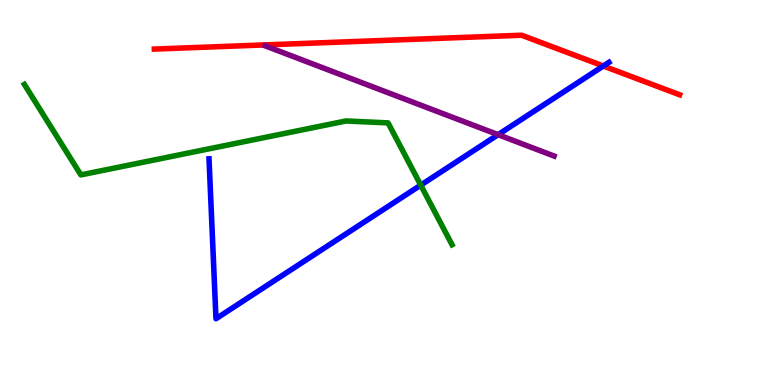[{'lines': ['blue', 'red'], 'intersections': [{'x': 7.78, 'y': 8.29}]}, {'lines': ['green', 'red'], 'intersections': []}, {'lines': ['purple', 'red'], 'intersections': []}, {'lines': ['blue', 'green'], 'intersections': [{'x': 5.43, 'y': 5.19}]}, {'lines': ['blue', 'purple'], 'intersections': [{'x': 6.43, 'y': 6.5}]}, {'lines': ['green', 'purple'], 'intersections': []}]